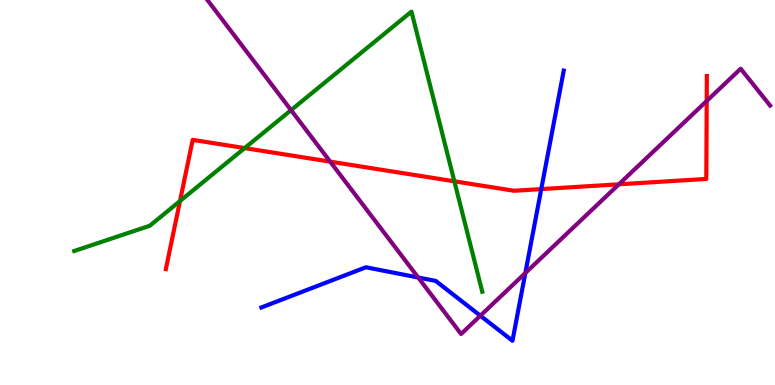[{'lines': ['blue', 'red'], 'intersections': [{'x': 6.98, 'y': 5.09}]}, {'lines': ['green', 'red'], 'intersections': [{'x': 2.32, 'y': 4.78}, {'x': 3.16, 'y': 6.15}, {'x': 5.86, 'y': 5.29}]}, {'lines': ['purple', 'red'], 'intersections': [{'x': 4.26, 'y': 5.8}, {'x': 7.99, 'y': 5.21}, {'x': 9.12, 'y': 7.38}]}, {'lines': ['blue', 'green'], 'intersections': []}, {'lines': ['blue', 'purple'], 'intersections': [{'x': 5.4, 'y': 2.79}, {'x': 6.2, 'y': 1.8}, {'x': 6.78, 'y': 2.91}]}, {'lines': ['green', 'purple'], 'intersections': [{'x': 3.76, 'y': 7.14}]}]